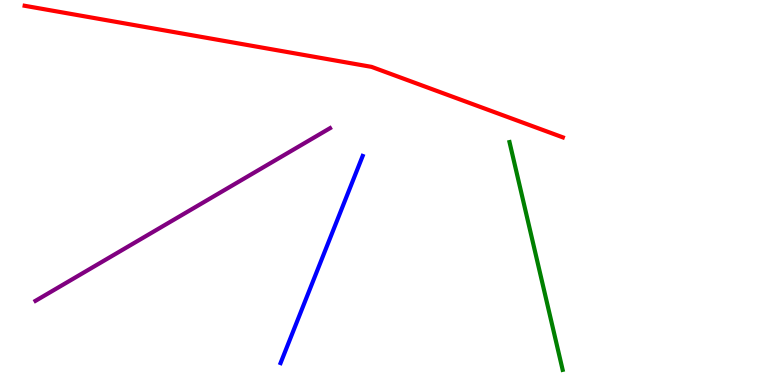[{'lines': ['blue', 'red'], 'intersections': []}, {'lines': ['green', 'red'], 'intersections': []}, {'lines': ['purple', 'red'], 'intersections': []}, {'lines': ['blue', 'green'], 'intersections': []}, {'lines': ['blue', 'purple'], 'intersections': []}, {'lines': ['green', 'purple'], 'intersections': []}]